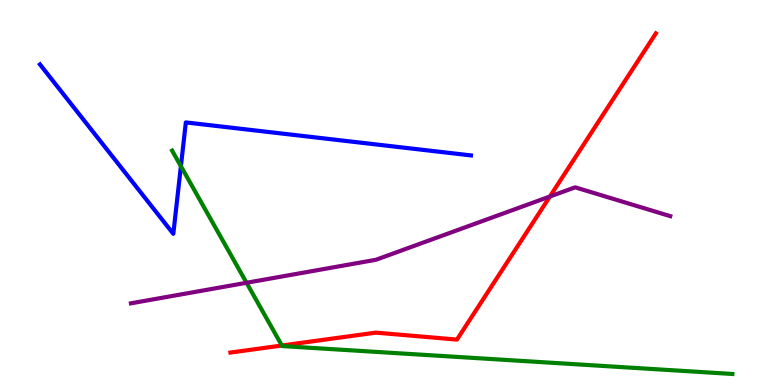[{'lines': ['blue', 'red'], 'intersections': []}, {'lines': ['green', 'red'], 'intersections': [{'x': 3.64, 'y': 1.03}]}, {'lines': ['purple', 'red'], 'intersections': [{'x': 7.1, 'y': 4.9}]}, {'lines': ['blue', 'green'], 'intersections': [{'x': 2.33, 'y': 5.68}]}, {'lines': ['blue', 'purple'], 'intersections': []}, {'lines': ['green', 'purple'], 'intersections': [{'x': 3.18, 'y': 2.66}]}]